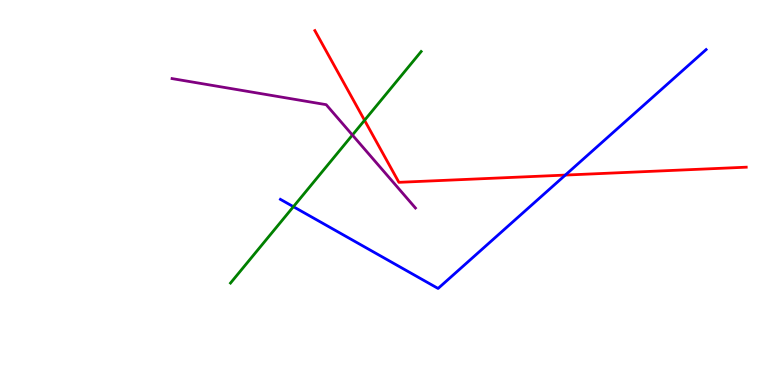[{'lines': ['blue', 'red'], 'intersections': [{'x': 7.29, 'y': 5.45}]}, {'lines': ['green', 'red'], 'intersections': [{'x': 4.7, 'y': 6.88}]}, {'lines': ['purple', 'red'], 'intersections': []}, {'lines': ['blue', 'green'], 'intersections': [{'x': 3.79, 'y': 4.63}]}, {'lines': ['blue', 'purple'], 'intersections': []}, {'lines': ['green', 'purple'], 'intersections': [{'x': 4.55, 'y': 6.49}]}]